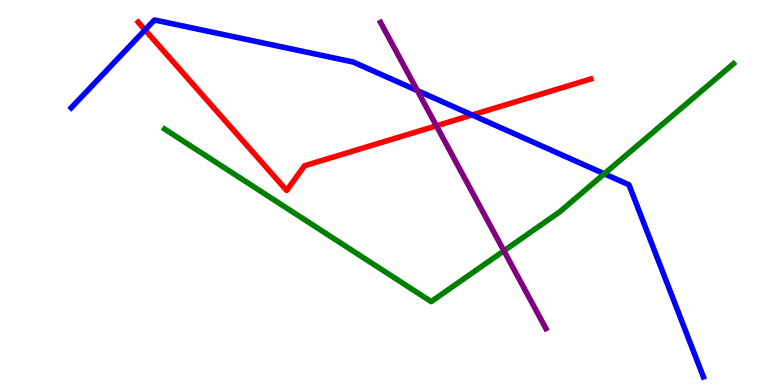[{'lines': ['blue', 'red'], 'intersections': [{'x': 1.87, 'y': 9.22}, {'x': 6.09, 'y': 7.01}]}, {'lines': ['green', 'red'], 'intersections': []}, {'lines': ['purple', 'red'], 'intersections': [{'x': 5.63, 'y': 6.73}]}, {'lines': ['blue', 'green'], 'intersections': [{'x': 7.8, 'y': 5.49}]}, {'lines': ['blue', 'purple'], 'intersections': [{'x': 5.39, 'y': 7.65}]}, {'lines': ['green', 'purple'], 'intersections': [{'x': 6.5, 'y': 3.49}]}]